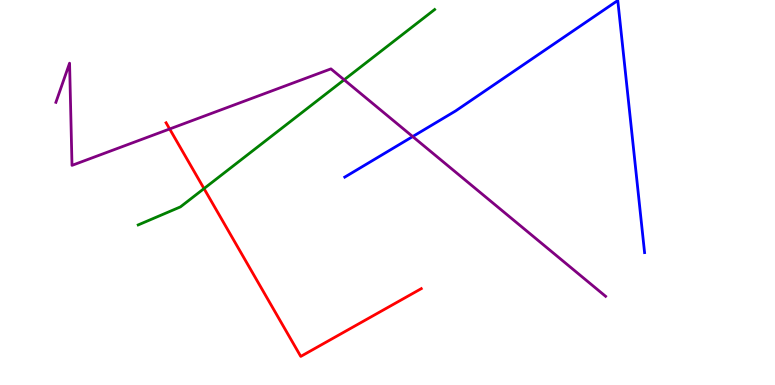[{'lines': ['blue', 'red'], 'intersections': []}, {'lines': ['green', 'red'], 'intersections': [{'x': 2.63, 'y': 5.1}]}, {'lines': ['purple', 'red'], 'intersections': [{'x': 2.19, 'y': 6.65}]}, {'lines': ['blue', 'green'], 'intersections': []}, {'lines': ['blue', 'purple'], 'intersections': [{'x': 5.32, 'y': 6.45}]}, {'lines': ['green', 'purple'], 'intersections': [{'x': 4.44, 'y': 7.93}]}]